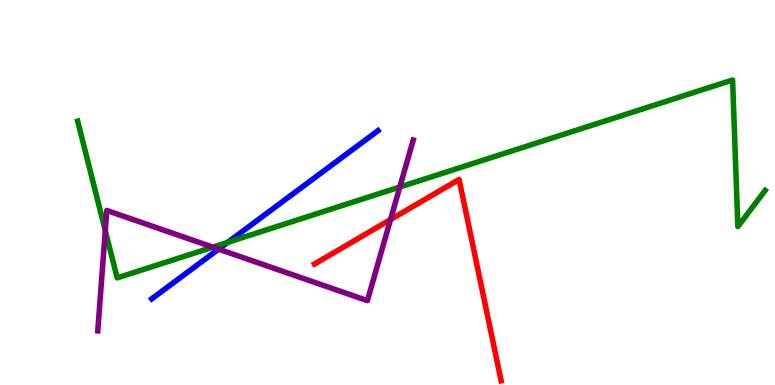[{'lines': ['blue', 'red'], 'intersections': []}, {'lines': ['green', 'red'], 'intersections': []}, {'lines': ['purple', 'red'], 'intersections': [{'x': 5.04, 'y': 4.3}]}, {'lines': ['blue', 'green'], 'intersections': [{'x': 2.94, 'y': 3.71}]}, {'lines': ['blue', 'purple'], 'intersections': [{'x': 2.82, 'y': 3.53}]}, {'lines': ['green', 'purple'], 'intersections': [{'x': 1.36, 'y': 4.01}, {'x': 2.75, 'y': 3.58}, {'x': 5.16, 'y': 5.14}]}]